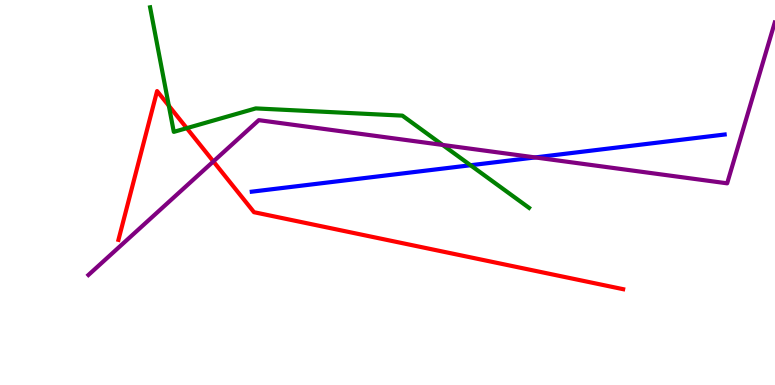[{'lines': ['blue', 'red'], 'intersections': []}, {'lines': ['green', 'red'], 'intersections': [{'x': 2.18, 'y': 7.25}, {'x': 2.41, 'y': 6.67}]}, {'lines': ['purple', 'red'], 'intersections': [{'x': 2.75, 'y': 5.81}]}, {'lines': ['blue', 'green'], 'intersections': [{'x': 6.07, 'y': 5.71}]}, {'lines': ['blue', 'purple'], 'intersections': [{'x': 6.91, 'y': 5.91}]}, {'lines': ['green', 'purple'], 'intersections': [{'x': 5.71, 'y': 6.24}]}]